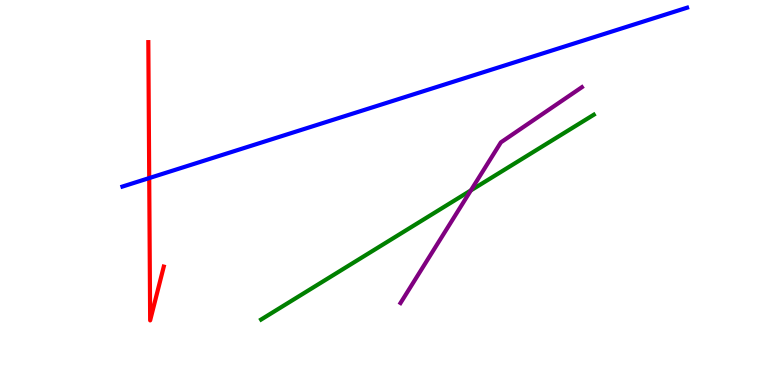[{'lines': ['blue', 'red'], 'intersections': [{'x': 1.93, 'y': 5.37}]}, {'lines': ['green', 'red'], 'intersections': []}, {'lines': ['purple', 'red'], 'intersections': []}, {'lines': ['blue', 'green'], 'intersections': []}, {'lines': ['blue', 'purple'], 'intersections': []}, {'lines': ['green', 'purple'], 'intersections': [{'x': 6.08, 'y': 5.05}]}]